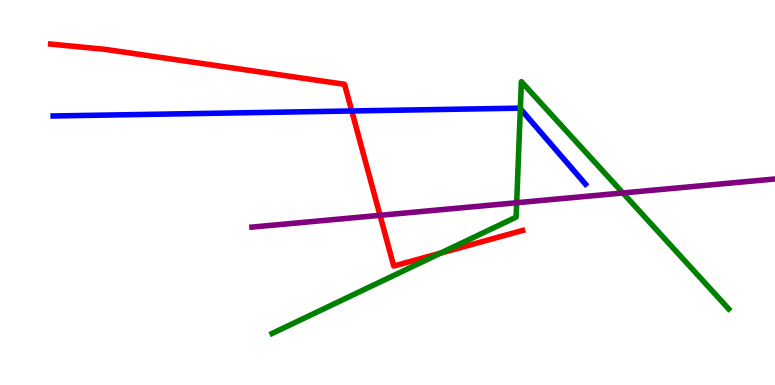[{'lines': ['blue', 'red'], 'intersections': [{'x': 4.54, 'y': 7.12}]}, {'lines': ['green', 'red'], 'intersections': [{'x': 5.69, 'y': 3.43}]}, {'lines': ['purple', 'red'], 'intersections': [{'x': 4.9, 'y': 4.41}]}, {'lines': ['blue', 'green'], 'intersections': [{'x': 6.71, 'y': 7.18}]}, {'lines': ['blue', 'purple'], 'intersections': []}, {'lines': ['green', 'purple'], 'intersections': [{'x': 6.67, 'y': 4.73}, {'x': 8.04, 'y': 4.99}]}]